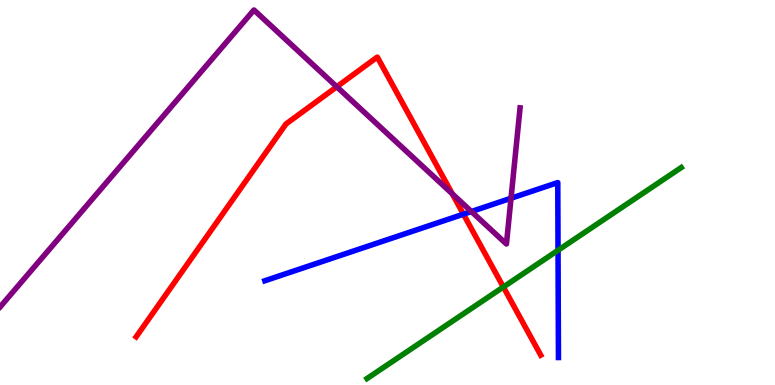[{'lines': ['blue', 'red'], 'intersections': [{'x': 5.98, 'y': 4.44}]}, {'lines': ['green', 'red'], 'intersections': [{'x': 6.49, 'y': 2.55}]}, {'lines': ['purple', 'red'], 'intersections': [{'x': 4.35, 'y': 7.75}, {'x': 5.84, 'y': 4.97}]}, {'lines': ['blue', 'green'], 'intersections': [{'x': 7.2, 'y': 3.5}]}, {'lines': ['blue', 'purple'], 'intersections': [{'x': 6.08, 'y': 4.51}, {'x': 6.59, 'y': 4.85}]}, {'lines': ['green', 'purple'], 'intersections': []}]